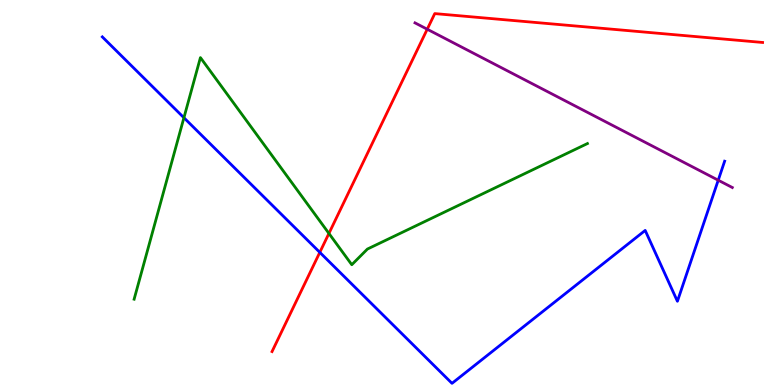[{'lines': ['blue', 'red'], 'intersections': [{'x': 4.13, 'y': 3.45}]}, {'lines': ['green', 'red'], 'intersections': [{'x': 4.24, 'y': 3.94}]}, {'lines': ['purple', 'red'], 'intersections': [{'x': 5.51, 'y': 9.24}]}, {'lines': ['blue', 'green'], 'intersections': [{'x': 2.37, 'y': 6.94}]}, {'lines': ['blue', 'purple'], 'intersections': [{'x': 9.27, 'y': 5.32}]}, {'lines': ['green', 'purple'], 'intersections': []}]